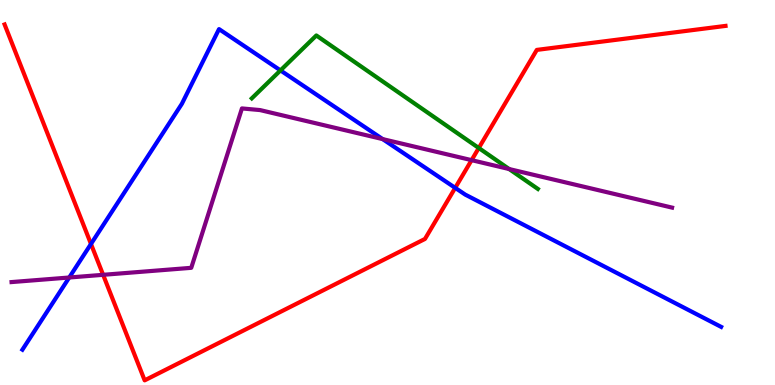[{'lines': ['blue', 'red'], 'intersections': [{'x': 1.17, 'y': 3.66}, {'x': 5.87, 'y': 5.12}]}, {'lines': ['green', 'red'], 'intersections': [{'x': 6.18, 'y': 6.16}]}, {'lines': ['purple', 'red'], 'intersections': [{'x': 1.33, 'y': 2.86}, {'x': 6.09, 'y': 5.84}]}, {'lines': ['blue', 'green'], 'intersections': [{'x': 3.62, 'y': 8.17}]}, {'lines': ['blue', 'purple'], 'intersections': [{'x': 0.893, 'y': 2.79}, {'x': 4.94, 'y': 6.39}]}, {'lines': ['green', 'purple'], 'intersections': [{'x': 6.57, 'y': 5.61}]}]